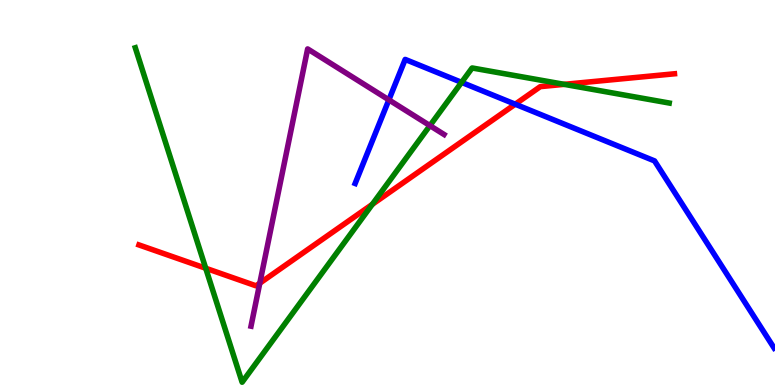[{'lines': ['blue', 'red'], 'intersections': [{'x': 6.65, 'y': 7.29}]}, {'lines': ['green', 'red'], 'intersections': [{'x': 2.65, 'y': 3.03}, {'x': 4.8, 'y': 4.69}, {'x': 7.28, 'y': 7.81}]}, {'lines': ['purple', 'red'], 'intersections': [{'x': 3.35, 'y': 2.64}]}, {'lines': ['blue', 'green'], 'intersections': [{'x': 5.96, 'y': 7.86}]}, {'lines': ['blue', 'purple'], 'intersections': [{'x': 5.02, 'y': 7.41}]}, {'lines': ['green', 'purple'], 'intersections': [{'x': 5.55, 'y': 6.74}]}]